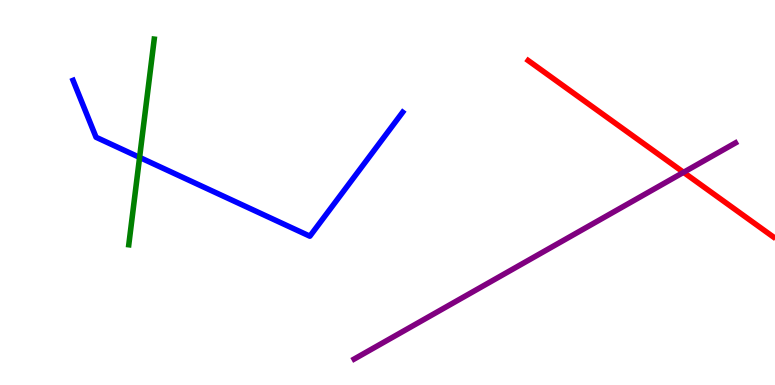[{'lines': ['blue', 'red'], 'intersections': []}, {'lines': ['green', 'red'], 'intersections': []}, {'lines': ['purple', 'red'], 'intersections': [{'x': 8.82, 'y': 5.52}]}, {'lines': ['blue', 'green'], 'intersections': [{'x': 1.8, 'y': 5.91}]}, {'lines': ['blue', 'purple'], 'intersections': []}, {'lines': ['green', 'purple'], 'intersections': []}]